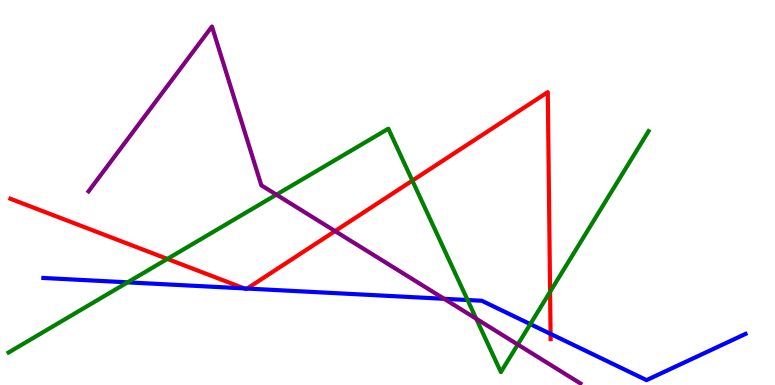[{'lines': ['blue', 'red'], 'intersections': [{'x': 3.15, 'y': 2.51}, {'x': 3.19, 'y': 2.51}, {'x': 7.1, 'y': 1.33}]}, {'lines': ['green', 'red'], 'intersections': [{'x': 2.16, 'y': 3.27}, {'x': 5.32, 'y': 5.31}, {'x': 7.1, 'y': 2.42}]}, {'lines': ['purple', 'red'], 'intersections': [{'x': 4.32, 'y': 4.0}]}, {'lines': ['blue', 'green'], 'intersections': [{'x': 1.65, 'y': 2.67}, {'x': 6.03, 'y': 2.21}, {'x': 6.84, 'y': 1.58}]}, {'lines': ['blue', 'purple'], 'intersections': [{'x': 5.73, 'y': 2.24}]}, {'lines': ['green', 'purple'], 'intersections': [{'x': 3.57, 'y': 4.94}, {'x': 6.14, 'y': 1.72}, {'x': 6.68, 'y': 1.05}]}]